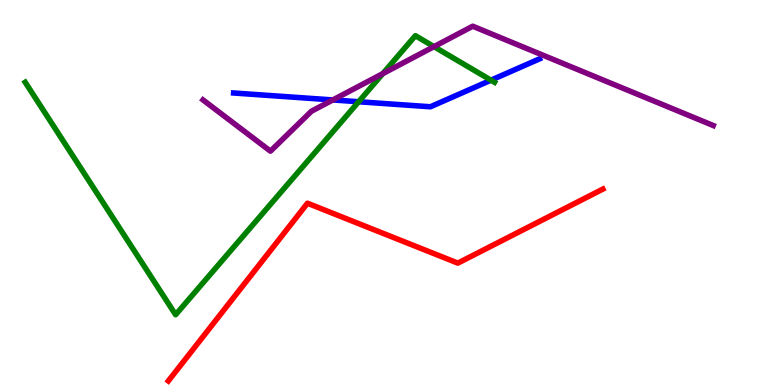[{'lines': ['blue', 'red'], 'intersections': []}, {'lines': ['green', 'red'], 'intersections': []}, {'lines': ['purple', 'red'], 'intersections': []}, {'lines': ['blue', 'green'], 'intersections': [{'x': 4.63, 'y': 7.36}, {'x': 6.34, 'y': 7.92}]}, {'lines': ['blue', 'purple'], 'intersections': [{'x': 4.29, 'y': 7.4}]}, {'lines': ['green', 'purple'], 'intersections': [{'x': 4.94, 'y': 8.09}, {'x': 5.6, 'y': 8.79}]}]